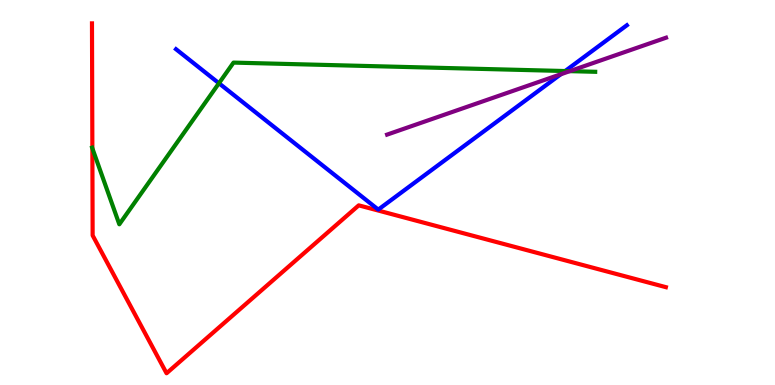[{'lines': ['blue', 'red'], 'intersections': []}, {'lines': ['green', 'red'], 'intersections': [{'x': 1.19, 'y': 6.15}]}, {'lines': ['purple', 'red'], 'intersections': []}, {'lines': ['blue', 'green'], 'intersections': [{'x': 2.83, 'y': 7.84}, {'x': 7.29, 'y': 8.15}]}, {'lines': ['blue', 'purple'], 'intersections': [{'x': 7.24, 'y': 8.07}]}, {'lines': ['green', 'purple'], 'intersections': [{'x': 7.35, 'y': 8.15}]}]